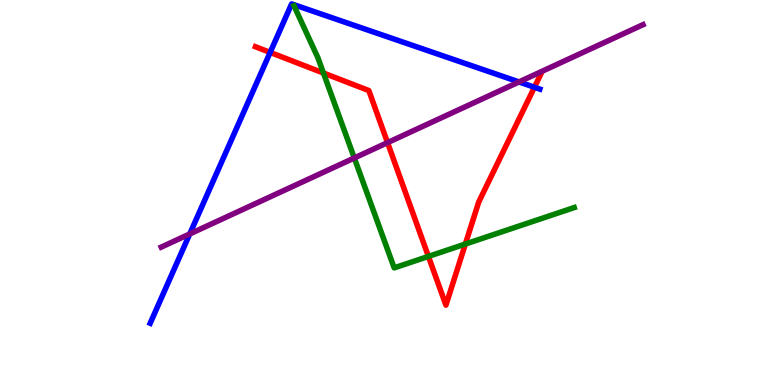[{'lines': ['blue', 'red'], 'intersections': [{'x': 3.49, 'y': 8.64}, {'x': 6.9, 'y': 7.73}]}, {'lines': ['green', 'red'], 'intersections': [{'x': 4.17, 'y': 8.1}, {'x': 5.53, 'y': 3.34}, {'x': 6.0, 'y': 3.66}]}, {'lines': ['purple', 'red'], 'intersections': [{'x': 5.0, 'y': 6.3}]}, {'lines': ['blue', 'green'], 'intersections': []}, {'lines': ['blue', 'purple'], 'intersections': [{'x': 2.45, 'y': 3.92}, {'x': 6.7, 'y': 7.87}]}, {'lines': ['green', 'purple'], 'intersections': [{'x': 4.57, 'y': 5.9}]}]